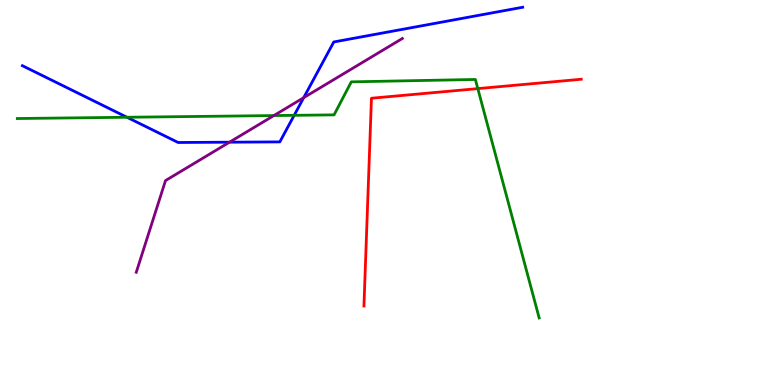[{'lines': ['blue', 'red'], 'intersections': []}, {'lines': ['green', 'red'], 'intersections': [{'x': 6.17, 'y': 7.7}]}, {'lines': ['purple', 'red'], 'intersections': []}, {'lines': ['blue', 'green'], 'intersections': [{'x': 1.64, 'y': 6.95}, {'x': 3.8, 'y': 7.0}]}, {'lines': ['blue', 'purple'], 'intersections': [{'x': 2.96, 'y': 6.31}, {'x': 3.92, 'y': 7.46}]}, {'lines': ['green', 'purple'], 'intersections': [{'x': 3.53, 'y': 7.0}]}]